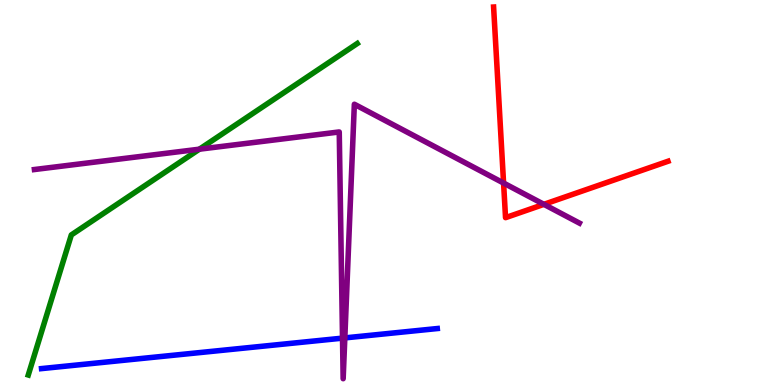[{'lines': ['blue', 'red'], 'intersections': []}, {'lines': ['green', 'red'], 'intersections': []}, {'lines': ['purple', 'red'], 'intersections': [{'x': 6.5, 'y': 5.25}, {'x': 7.02, 'y': 4.69}]}, {'lines': ['blue', 'green'], 'intersections': []}, {'lines': ['blue', 'purple'], 'intersections': [{'x': 4.42, 'y': 1.22}, {'x': 4.45, 'y': 1.22}]}, {'lines': ['green', 'purple'], 'intersections': [{'x': 2.57, 'y': 6.12}]}]